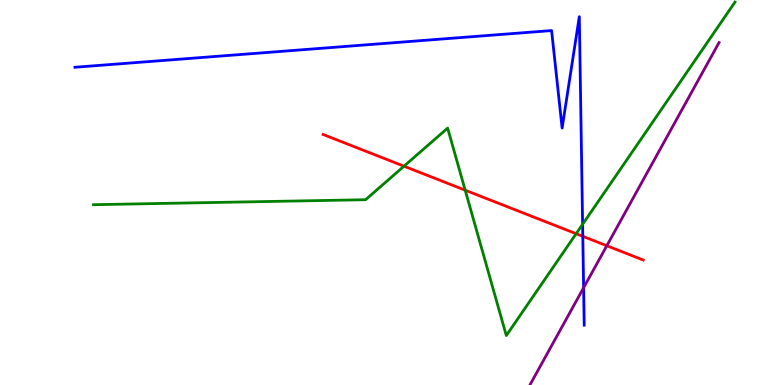[{'lines': ['blue', 'red'], 'intersections': [{'x': 7.52, 'y': 3.86}]}, {'lines': ['green', 'red'], 'intersections': [{'x': 5.21, 'y': 5.68}, {'x': 6.0, 'y': 5.06}, {'x': 7.43, 'y': 3.93}]}, {'lines': ['purple', 'red'], 'intersections': [{'x': 7.83, 'y': 3.62}]}, {'lines': ['blue', 'green'], 'intersections': [{'x': 7.52, 'y': 4.17}]}, {'lines': ['blue', 'purple'], 'intersections': [{'x': 7.53, 'y': 2.53}]}, {'lines': ['green', 'purple'], 'intersections': []}]